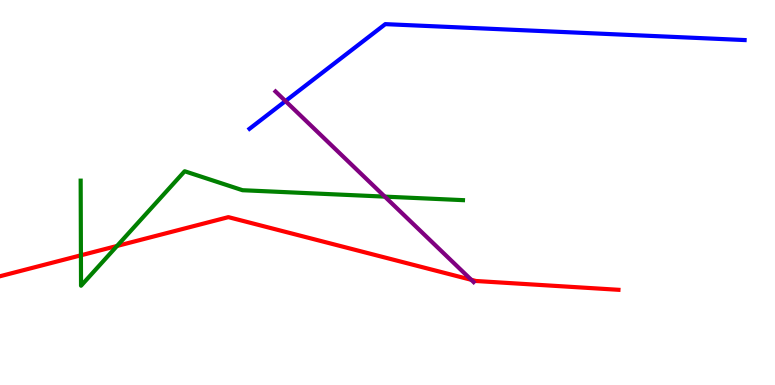[{'lines': ['blue', 'red'], 'intersections': []}, {'lines': ['green', 'red'], 'intersections': [{'x': 1.04, 'y': 3.37}, {'x': 1.51, 'y': 3.61}]}, {'lines': ['purple', 'red'], 'intersections': [{'x': 6.08, 'y': 2.73}]}, {'lines': ['blue', 'green'], 'intersections': []}, {'lines': ['blue', 'purple'], 'intersections': [{'x': 3.68, 'y': 7.37}]}, {'lines': ['green', 'purple'], 'intersections': [{'x': 4.97, 'y': 4.89}]}]